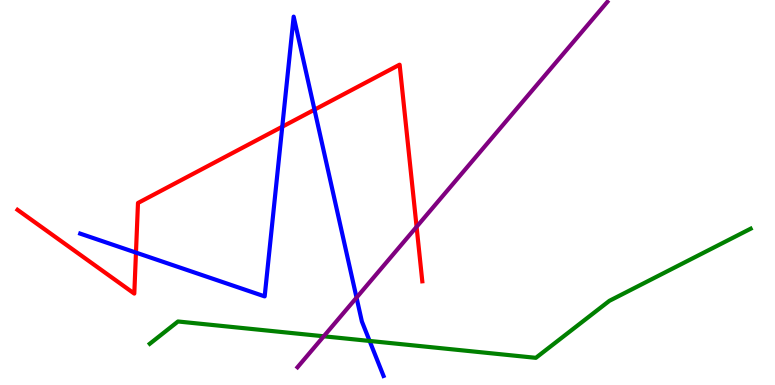[{'lines': ['blue', 'red'], 'intersections': [{'x': 1.75, 'y': 3.44}, {'x': 3.64, 'y': 6.71}, {'x': 4.06, 'y': 7.15}]}, {'lines': ['green', 'red'], 'intersections': []}, {'lines': ['purple', 'red'], 'intersections': [{'x': 5.38, 'y': 4.11}]}, {'lines': ['blue', 'green'], 'intersections': [{'x': 4.77, 'y': 1.14}]}, {'lines': ['blue', 'purple'], 'intersections': [{'x': 4.6, 'y': 2.27}]}, {'lines': ['green', 'purple'], 'intersections': [{'x': 4.18, 'y': 1.27}]}]